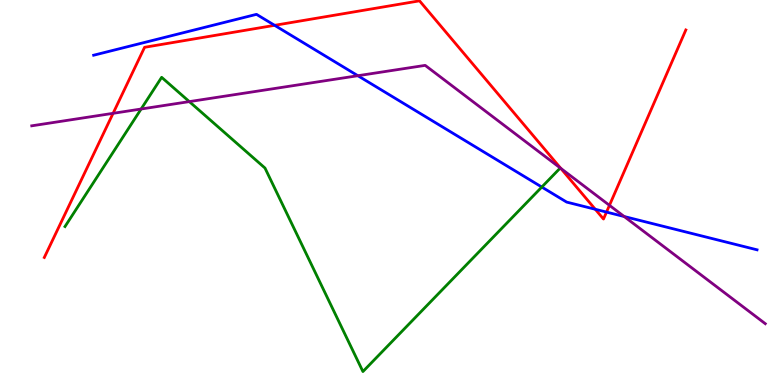[{'lines': ['blue', 'red'], 'intersections': [{'x': 3.54, 'y': 9.34}, {'x': 7.68, 'y': 4.56}, {'x': 7.83, 'y': 4.49}]}, {'lines': ['green', 'red'], 'intersections': []}, {'lines': ['purple', 'red'], 'intersections': [{'x': 1.46, 'y': 7.06}, {'x': 7.24, 'y': 5.63}, {'x': 7.86, 'y': 4.67}]}, {'lines': ['blue', 'green'], 'intersections': [{'x': 6.99, 'y': 5.14}]}, {'lines': ['blue', 'purple'], 'intersections': [{'x': 4.62, 'y': 8.03}, {'x': 8.05, 'y': 4.38}]}, {'lines': ['green', 'purple'], 'intersections': [{'x': 1.82, 'y': 7.17}, {'x': 2.44, 'y': 7.36}]}]